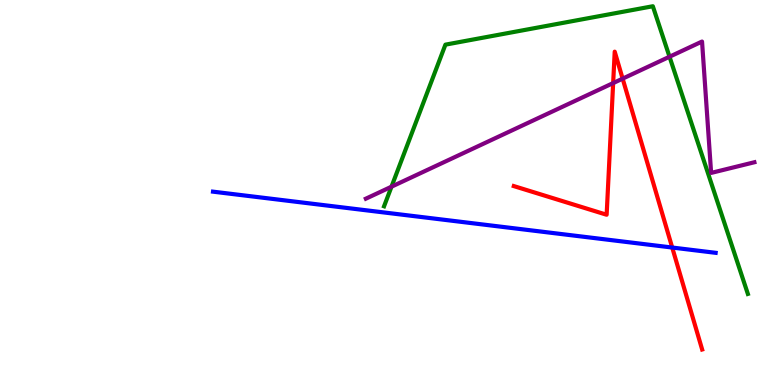[{'lines': ['blue', 'red'], 'intersections': [{'x': 8.67, 'y': 3.57}]}, {'lines': ['green', 'red'], 'intersections': []}, {'lines': ['purple', 'red'], 'intersections': [{'x': 7.91, 'y': 7.84}, {'x': 8.03, 'y': 7.96}]}, {'lines': ['blue', 'green'], 'intersections': []}, {'lines': ['blue', 'purple'], 'intersections': []}, {'lines': ['green', 'purple'], 'intersections': [{'x': 5.05, 'y': 5.15}, {'x': 8.64, 'y': 8.53}]}]